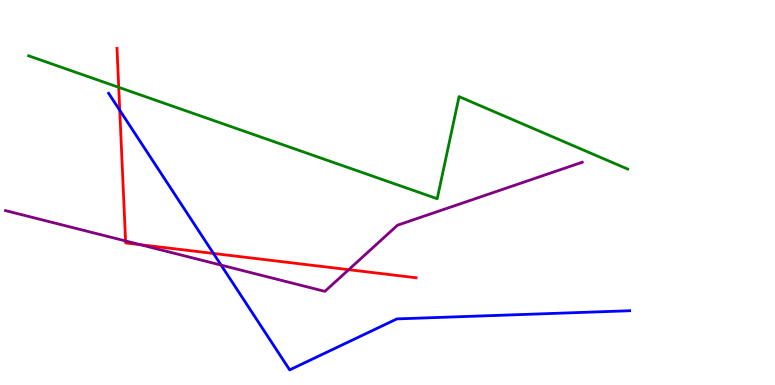[{'lines': ['blue', 'red'], 'intersections': [{'x': 1.55, 'y': 7.14}, {'x': 2.75, 'y': 3.42}]}, {'lines': ['green', 'red'], 'intersections': [{'x': 1.53, 'y': 7.73}]}, {'lines': ['purple', 'red'], 'intersections': [{'x': 1.62, 'y': 3.74}, {'x': 1.81, 'y': 3.64}, {'x': 4.5, 'y': 3.0}]}, {'lines': ['blue', 'green'], 'intersections': []}, {'lines': ['blue', 'purple'], 'intersections': [{'x': 2.85, 'y': 3.11}]}, {'lines': ['green', 'purple'], 'intersections': []}]